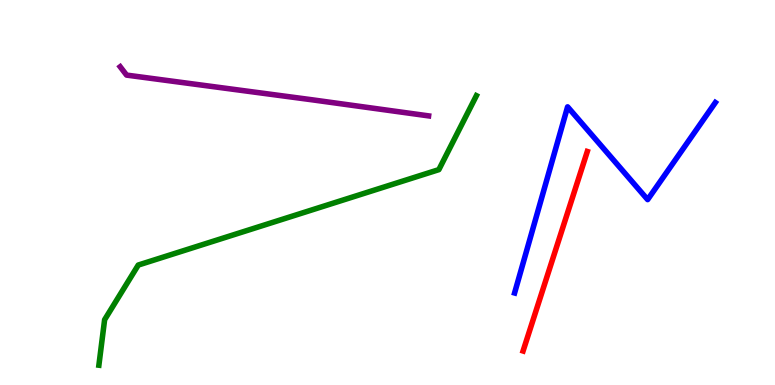[{'lines': ['blue', 'red'], 'intersections': []}, {'lines': ['green', 'red'], 'intersections': []}, {'lines': ['purple', 'red'], 'intersections': []}, {'lines': ['blue', 'green'], 'intersections': []}, {'lines': ['blue', 'purple'], 'intersections': []}, {'lines': ['green', 'purple'], 'intersections': []}]